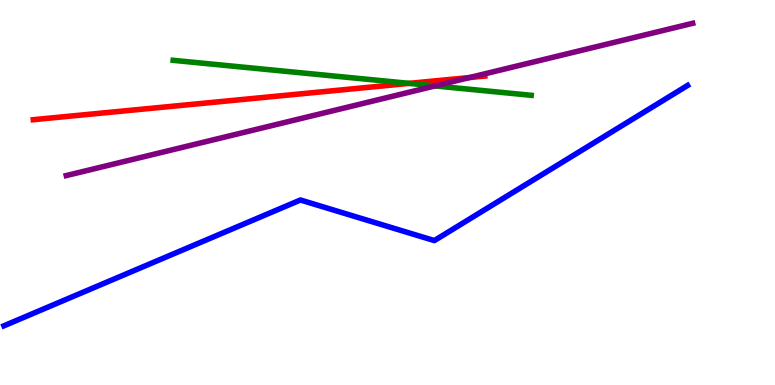[{'lines': ['blue', 'red'], 'intersections': []}, {'lines': ['green', 'red'], 'intersections': [{'x': 5.28, 'y': 7.83}]}, {'lines': ['purple', 'red'], 'intersections': [{'x': 6.06, 'y': 7.99}]}, {'lines': ['blue', 'green'], 'intersections': []}, {'lines': ['blue', 'purple'], 'intersections': []}, {'lines': ['green', 'purple'], 'intersections': [{'x': 5.61, 'y': 7.77}]}]